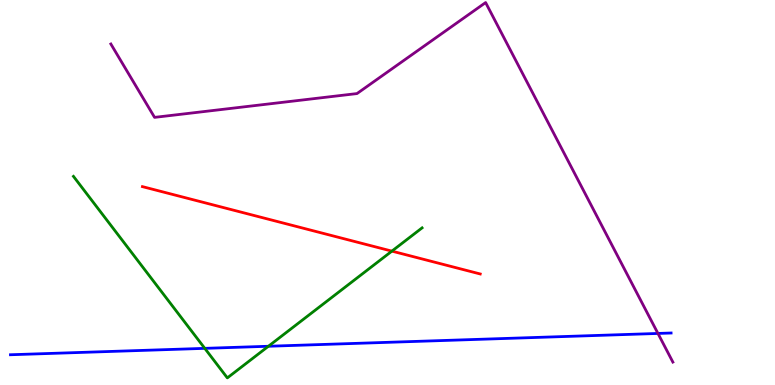[{'lines': ['blue', 'red'], 'intersections': []}, {'lines': ['green', 'red'], 'intersections': [{'x': 5.06, 'y': 3.48}]}, {'lines': ['purple', 'red'], 'intersections': []}, {'lines': ['blue', 'green'], 'intersections': [{'x': 2.64, 'y': 0.952}, {'x': 3.46, 'y': 1.01}]}, {'lines': ['blue', 'purple'], 'intersections': [{'x': 8.49, 'y': 1.34}]}, {'lines': ['green', 'purple'], 'intersections': []}]